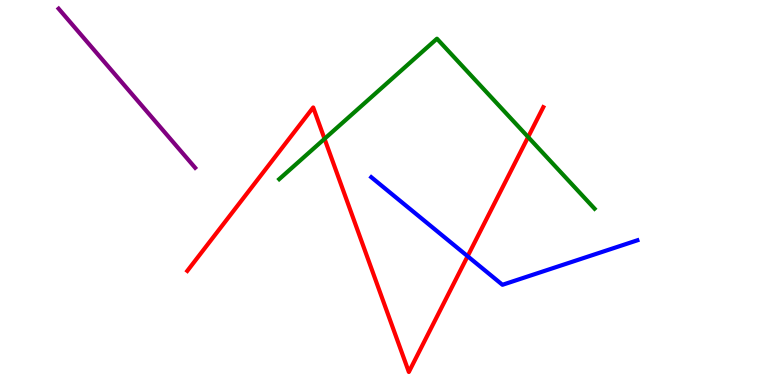[{'lines': ['blue', 'red'], 'intersections': [{'x': 6.03, 'y': 3.34}]}, {'lines': ['green', 'red'], 'intersections': [{'x': 4.19, 'y': 6.39}, {'x': 6.81, 'y': 6.44}]}, {'lines': ['purple', 'red'], 'intersections': []}, {'lines': ['blue', 'green'], 'intersections': []}, {'lines': ['blue', 'purple'], 'intersections': []}, {'lines': ['green', 'purple'], 'intersections': []}]